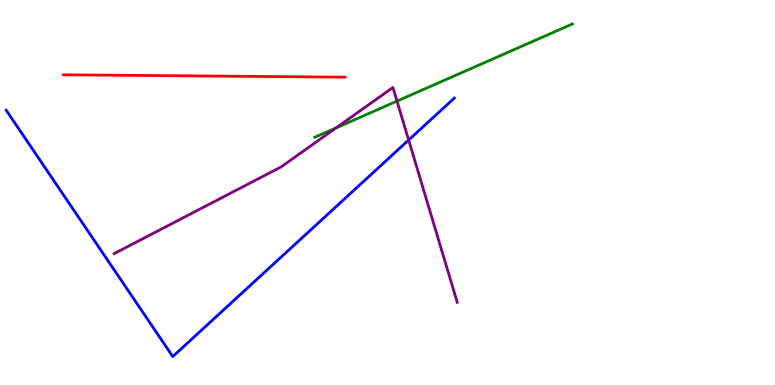[{'lines': ['blue', 'red'], 'intersections': []}, {'lines': ['green', 'red'], 'intersections': []}, {'lines': ['purple', 'red'], 'intersections': []}, {'lines': ['blue', 'green'], 'intersections': []}, {'lines': ['blue', 'purple'], 'intersections': [{'x': 5.27, 'y': 6.36}]}, {'lines': ['green', 'purple'], 'intersections': [{'x': 4.34, 'y': 6.68}, {'x': 5.12, 'y': 7.37}]}]